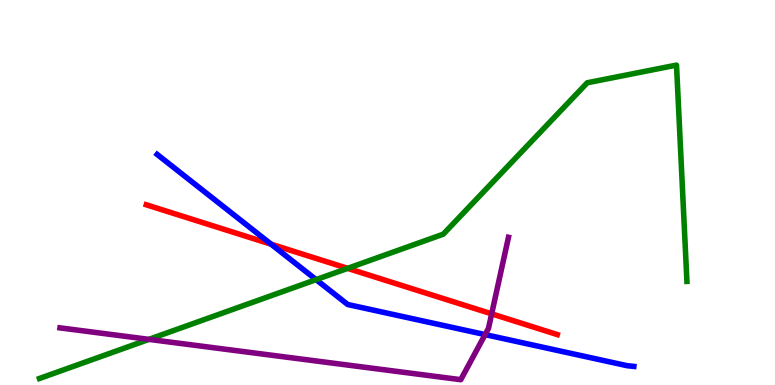[{'lines': ['blue', 'red'], 'intersections': [{'x': 3.5, 'y': 3.66}]}, {'lines': ['green', 'red'], 'intersections': [{'x': 4.49, 'y': 3.03}]}, {'lines': ['purple', 'red'], 'intersections': [{'x': 6.34, 'y': 1.85}]}, {'lines': ['blue', 'green'], 'intersections': [{'x': 4.08, 'y': 2.74}]}, {'lines': ['blue', 'purple'], 'intersections': [{'x': 6.26, 'y': 1.31}]}, {'lines': ['green', 'purple'], 'intersections': [{'x': 1.92, 'y': 1.19}]}]